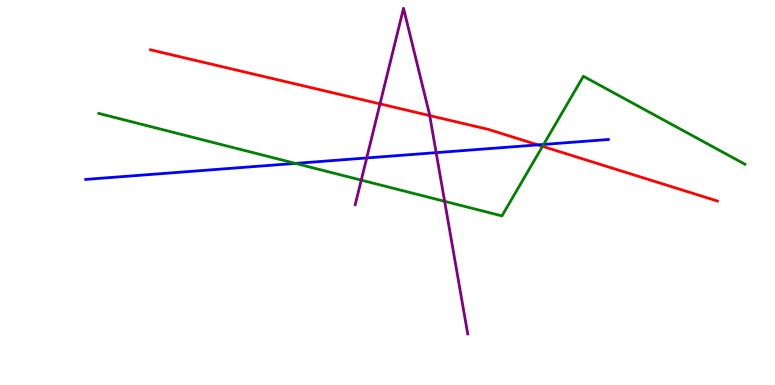[{'lines': ['blue', 'red'], 'intersections': [{'x': 6.94, 'y': 6.24}]}, {'lines': ['green', 'red'], 'intersections': [{'x': 7.0, 'y': 6.2}]}, {'lines': ['purple', 'red'], 'intersections': [{'x': 4.9, 'y': 7.3}, {'x': 5.54, 'y': 7.0}]}, {'lines': ['blue', 'green'], 'intersections': [{'x': 3.81, 'y': 5.76}, {'x': 7.01, 'y': 6.25}]}, {'lines': ['blue', 'purple'], 'intersections': [{'x': 4.73, 'y': 5.9}, {'x': 5.63, 'y': 6.04}]}, {'lines': ['green', 'purple'], 'intersections': [{'x': 4.66, 'y': 5.32}, {'x': 5.74, 'y': 4.77}]}]